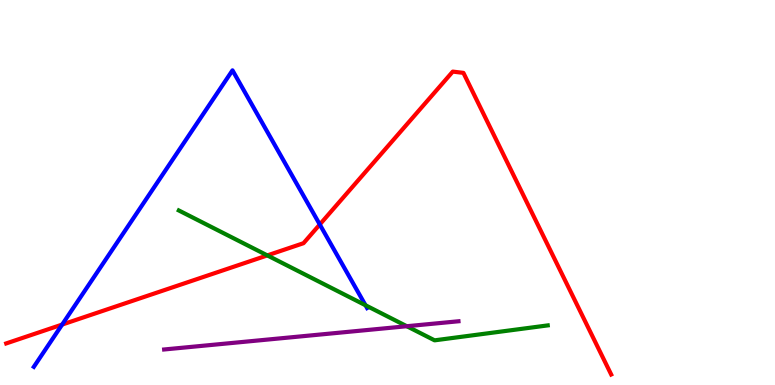[{'lines': ['blue', 'red'], 'intersections': [{'x': 0.802, 'y': 1.57}, {'x': 4.13, 'y': 4.17}]}, {'lines': ['green', 'red'], 'intersections': [{'x': 3.45, 'y': 3.37}]}, {'lines': ['purple', 'red'], 'intersections': []}, {'lines': ['blue', 'green'], 'intersections': [{'x': 4.72, 'y': 2.07}]}, {'lines': ['blue', 'purple'], 'intersections': []}, {'lines': ['green', 'purple'], 'intersections': [{'x': 5.25, 'y': 1.53}]}]